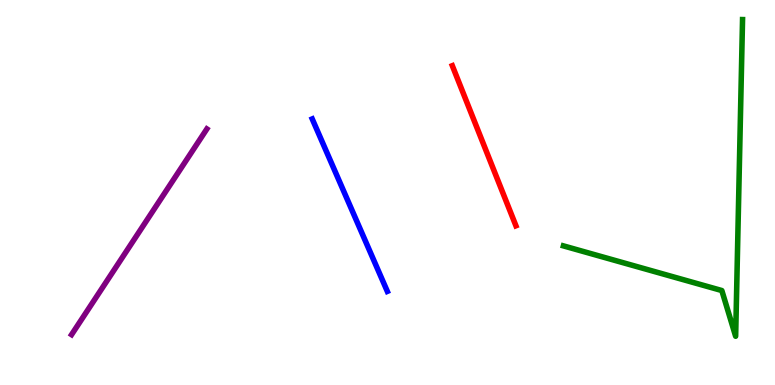[{'lines': ['blue', 'red'], 'intersections': []}, {'lines': ['green', 'red'], 'intersections': []}, {'lines': ['purple', 'red'], 'intersections': []}, {'lines': ['blue', 'green'], 'intersections': []}, {'lines': ['blue', 'purple'], 'intersections': []}, {'lines': ['green', 'purple'], 'intersections': []}]